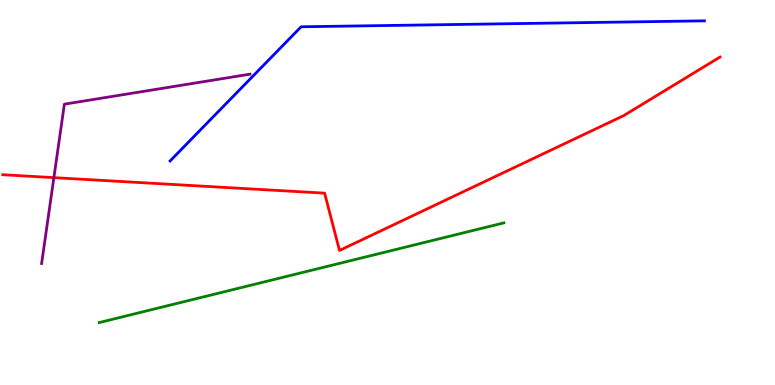[{'lines': ['blue', 'red'], 'intersections': []}, {'lines': ['green', 'red'], 'intersections': []}, {'lines': ['purple', 'red'], 'intersections': [{'x': 0.695, 'y': 5.39}]}, {'lines': ['blue', 'green'], 'intersections': []}, {'lines': ['blue', 'purple'], 'intersections': []}, {'lines': ['green', 'purple'], 'intersections': []}]